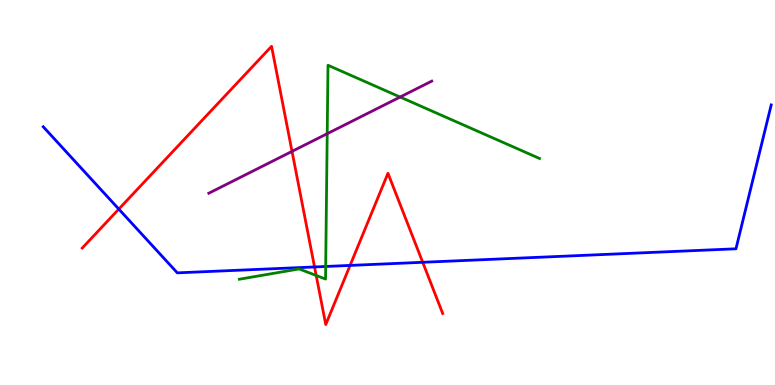[{'lines': ['blue', 'red'], 'intersections': [{'x': 1.53, 'y': 4.57}, {'x': 4.06, 'y': 3.07}, {'x': 4.52, 'y': 3.11}, {'x': 5.45, 'y': 3.19}]}, {'lines': ['green', 'red'], 'intersections': [{'x': 4.08, 'y': 2.84}]}, {'lines': ['purple', 'red'], 'intersections': [{'x': 3.77, 'y': 6.07}]}, {'lines': ['blue', 'green'], 'intersections': [{'x': 4.2, 'y': 3.08}]}, {'lines': ['blue', 'purple'], 'intersections': []}, {'lines': ['green', 'purple'], 'intersections': [{'x': 4.22, 'y': 6.53}, {'x': 5.16, 'y': 7.48}]}]